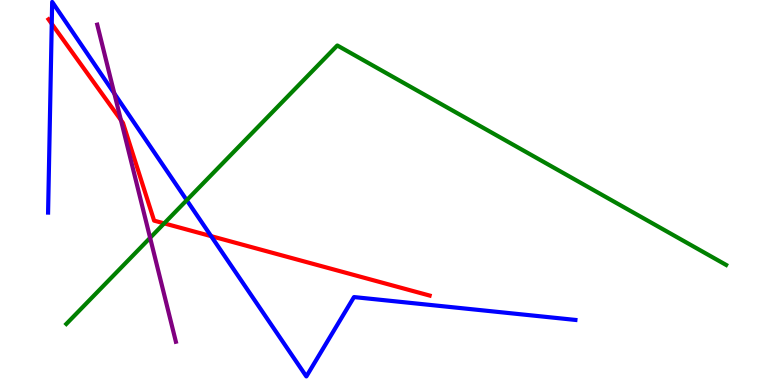[{'lines': ['blue', 'red'], 'intersections': [{'x': 0.668, 'y': 9.38}, {'x': 2.72, 'y': 3.87}]}, {'lines': ['green', 'red'], 'intersections': [{'x': 2.12, 'y': 4.2}]}, {'lines': ['purple', 'red'], 'intersections': [{'x': 1.56, 'y': 6.88}]}, {'lines': ['blue', 'green'], 'intersections': [{'x': 2.41, 'y': 4.8}]}, {'lines': ['blue', 'purple'], 'intersections': [{'x': 1.48, 'y': 7.57}]}, {'lines': ['green', 'purple'], 'intersections': [{'x': 1.94, 'y': 3.82}]}]